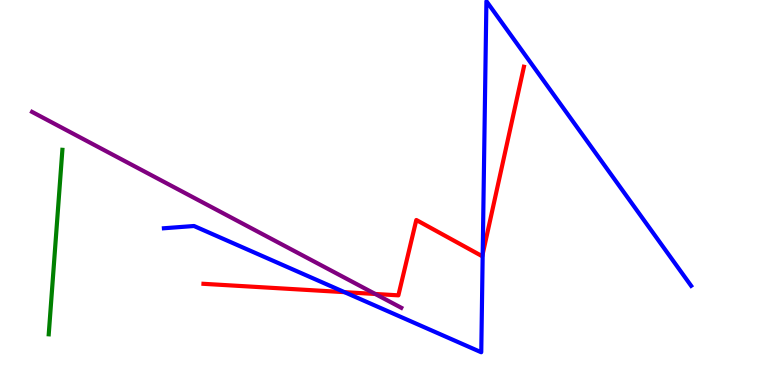[{'lines': ['blue', 'red'], 'intersections': [{'x': 4.45, 'y': 2.41}, {'x': 6.23, 'y': 3.4}]}, {'lines': ['green', 'red'], 'intersections': []}, {'lines': ['purple', 'red'], 'intersections': [{'x': 4.84, 'y': 2.36}]}, {'lines': ['blue', 'green'], 'intersections': []}, {'lines': ['blue', 'purple'], 'intersections': []}, {'lines': ['green', 'purple'], 'intersections': []}]